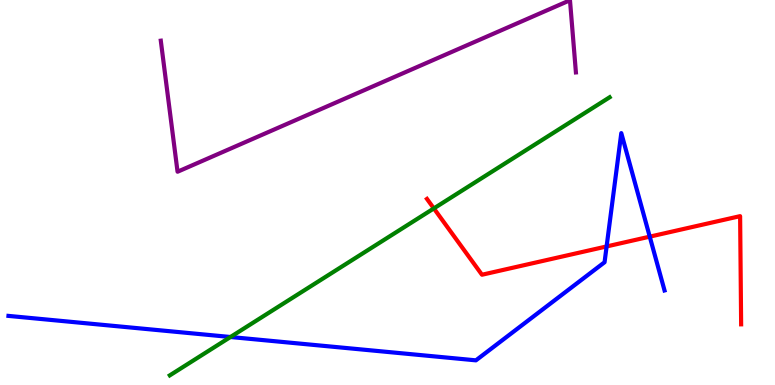[{'lines': ['blue', 'red'], 'intersections': [{'x': 7.83, 'y': 3.6}, {'x': 8.38, 'y': 3.85}]}, {'lines': ['green', 'red'], 'intersections': [{'x': 5.6, 'y': 4.59}]}, {'lines': ['purple', 'red'], 'intersections': []}, {'lines': ['blue', 'green'], 'intersections': [{'x': 2.97, 'y': 1.25}]}, {'lines': ['blue', 'purple'], 'intersections': []}, {'lines': ['green', 'purple'], 'intersections': []}]